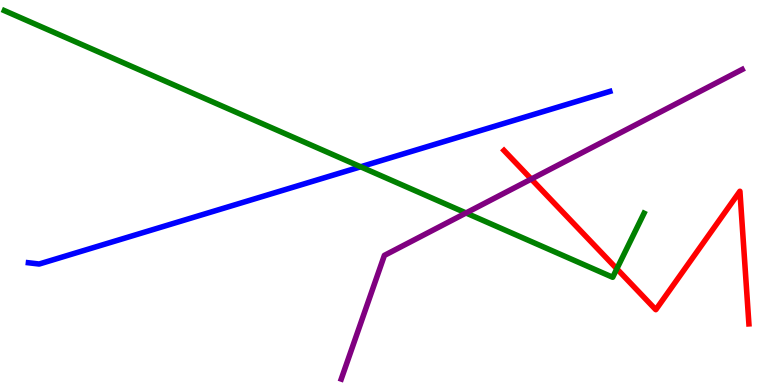[{'lines': ['blue', 'red'], 'intersections': []}, {'lines': ['green', 'red'], 'intersections': [{'x': 7.96, 'y': 3.02}]}, {'lines': ['purple', 'red'], 'intersections': [{'x': 6.86, 'y': 5.35}]}, {'lines': ['blue', 'green'], 'intersections': [{'x': 4.65, 'y': 5.67}]}, {'lines': ['blue', 'purple'], 'intersections': []}, {'lines': ['green', 'purple'], 'intersections': [{'x': 6.01, 'y': 4.47}]}]